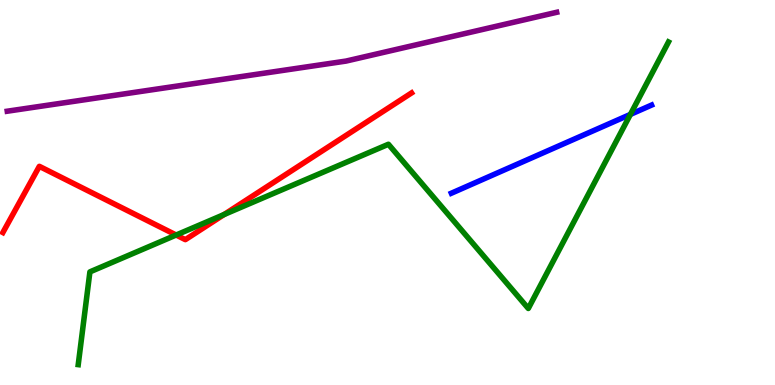[{'lines': ['blue', 'red'], 'intersections': []}, {'lines': ['green', 'red'], 'intersections': [{'x': 2.27, 'y': 3.9}, {'x': 2.89, 'y': 4.43}]}, {'lines': ['purple', 'red'], 'intersections': []}, {'lines': ['blue', 'green'], 'intersections': [{'x': 8.13, 'y': 7.03}]}, {'lines': ['blue', 'purple'], 'intersections': []}, {'lines': ['green', 'purple'], 'intersections': []}]